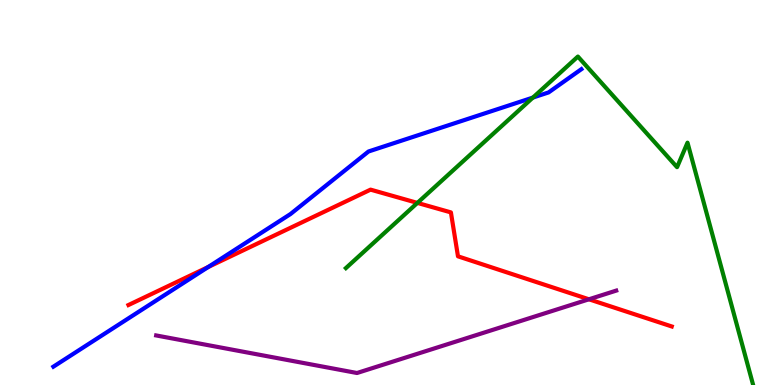[{'lines': ['blue', 'red'], 'intersections': [{'x': 2.69, 'y': 3.06}]}, {'lines': ['green', 'red'], 'intersections': [{'x': 5.39, 'y': 4.73}]}, {'lines': ['purple', 'red'], 'intersections': [{'x': 7.6, 'y': 2.23}]}, {'lines': ['blue', 'green'], 'intersections': [{'x': 6.88, 'y': 7.47}]}, {'lines': ['blue', 'purple'], 'intersections': []}, {'lines': ['green', 'purple'], 'intersections': []}]